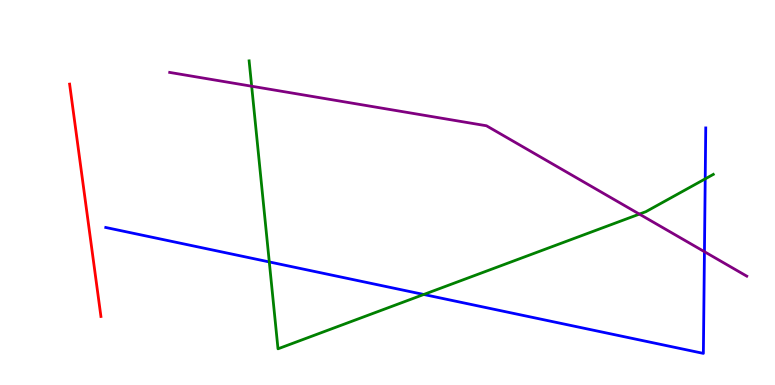[{'lines': ['blue', 'red'], 'intersections': []}, {'lines': ['green', 'red'], 'intersections': []}, {'lines': ['purple', 'red'], 'intersections': []}, {'lines': ['blue', 'green'], 'intersections': [{'x': 3.47, 'y': 3.2}, {'x': 5.47, 'y': 2.35}, {'x': 9.1, 'y': 5.35}]}, {'lines': ['blue', 'purple'], 'intersections': [{'x': 9.09, 'y': 3.46}]}, {'lines': ['green', 'purple'], 'intersections': [{'x': 3.25, 'y': 7.76}, {'x': 8.25, 'y': 4.44}]}]